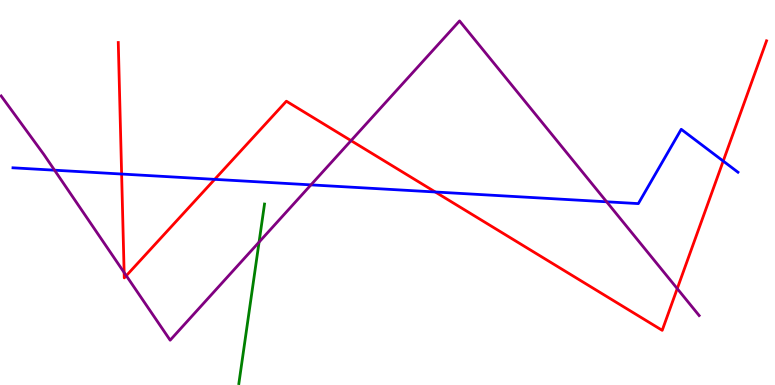[{'lines': ['blue', 'red'], 'intersections': [{'x': 1.57, 'y': 5.48}, {'x': 2.77, 'y': 5.34}, {'x': 5.62, 'y': 5.01}, {'x': 9.33, 'y': 5.82}]}, {'lines': ['green', 'red'], 'intersections': []}, {'lines': ['purple', 'red'], 'intersections': [{'x': 1.6, 'y': 2.92}, {'x': 1.63, 'y': 2.84}, {'x': 4.53, 'y': 6.35}, {'x': 8.74, 'y': 2.5}]}, {'lines': ['blue', 'green'], 'intersections': []}, {'lines': ['blue', 'purple'], 'intersections': [{'x': 0.704, 'y': 5.58}, {'x': 4.01, 'y': 5.2}, {'x': 7.83, 'y': 4.76}]}, {'lines': ['green', 'purple'], 'intersections': [{'x': 3.34, 'y': 3.71}]}]